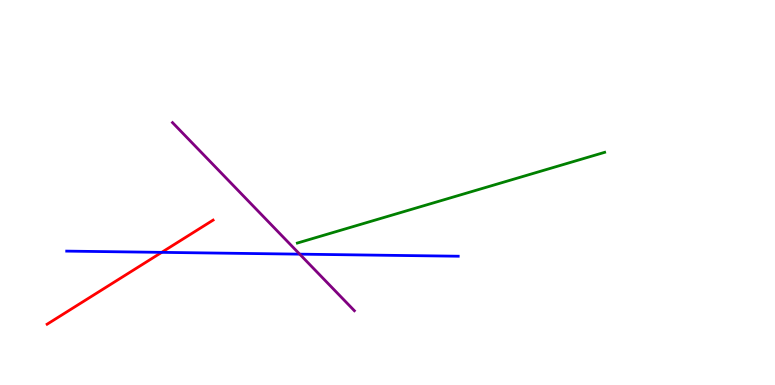[{'lines': ['blue', 'red'], 'intersections': [{'x': 2.09, 'y': 3.45}]}, {'lines': ['green', 'red'], 'intersections': []}, {'lines': ['purple', 'red'], 'intersections': []}, {'lines': ['blue', 'green'], 'intersections': []}, {'lines': ['blue', 'purple'], 'intersections': [{'x': 3.87, 'y': 3.4}]}, {'lines': ['green', 'purple'], 'intersections': []}]